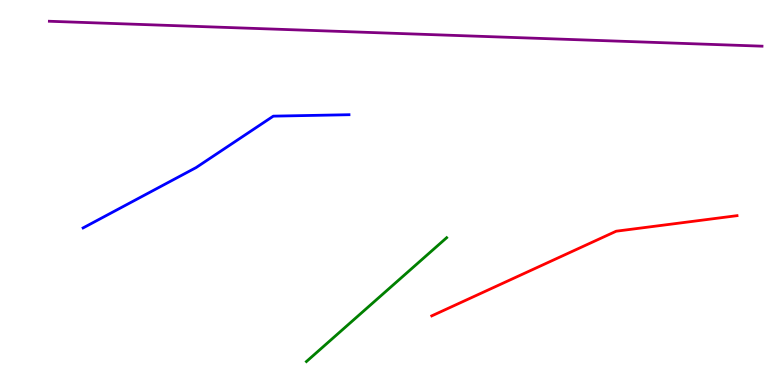[{'lines': ['blue', 'red'], 'intersections': []}, {'lines': ['green', 'red'], 'intersections': []}, {'lines': ['purple', 'red'], 'intersections': []}, {'lines': ['blue', 'green'], 'intersections': []}, {'lines': ['blue', 'purple'], 'intersections': []}, {'lines': ['green', 'purple'], 'intersections': []}]